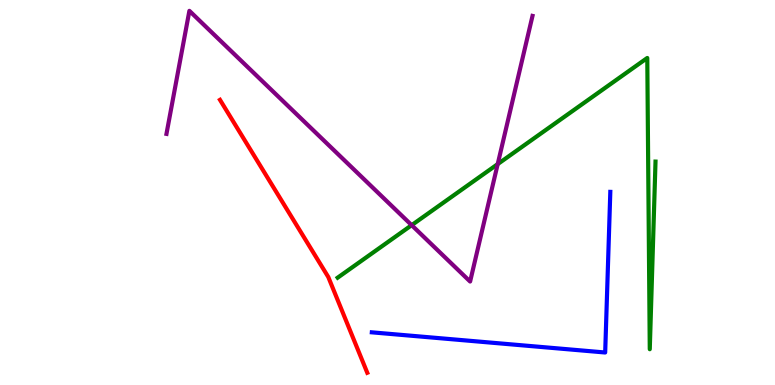[{'lines': ['blue', 'red'], 'intersections': []}, {'lines': ['green', 'red'], 'intersections': []}, {'lines': ['purple', 'red'], 'intersections': []}, {'lines': ['blue', 'green'], 'intersections': []}, {'lines': ['blue', 'purple'], 'intersections': []}, {'lines': ['green', 'purple'], 'intersections': [{'x': 5.31, 'y': 4.15}, {'x': 6.42, 'y': 5.74}]}]